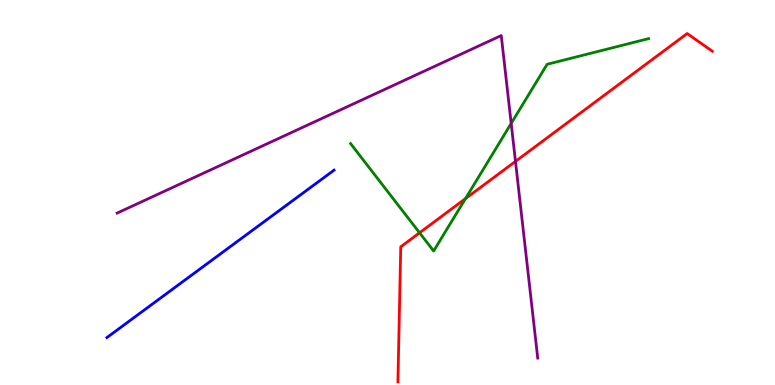[{'lines': ['blue', 'red'], 'intersections': []}, {'lines': ['green', 'red'], 'intersections': [{'x': 5.41, 'y': 3.95}, {'x': 6.01, 'y': 4.84}]}, {'lines': ['purple', 'red'], 'intersections': [{'x': 6.65, 'y': 5.81}]}, {'lines': ['blue', 'green'], 'intersections': []}, {'lines': ['blue', 'purple'], 'intersections': []}, {'lines': ['green', 'purple'], 'intersections': [{'x': 6.6, 'y': 6.79}]}]